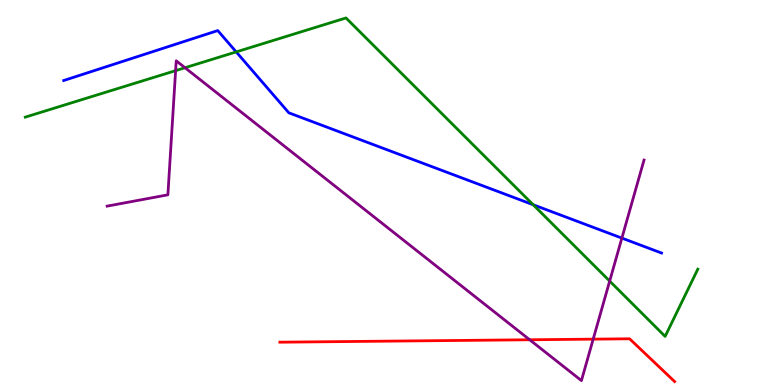[{'lines': ['blue', 'red'], 'intersections': []}, {'lines': ['green', 'red'], 'intersections': []}, {'lines': ['purple', 'red'], 'intersections': [{'x': 6.83, 'y': 1.17}, {'x': 7.65, 'y': 1.19}]}, {'lines': ['blue', 'green'], 'intersections': [{'x': 3.05, 'y': 8.65}, {'x': 6.88, 'y': 4.68}]}, {'lines': ['blue', 'purple'], 'intersections': [{'x': 8.02, 'y': 3.82}]}, {'lines': ['green', 'purple'], 'intersections': [{'x': 2.27, 'y': 8.17}, {'x': 2.39, 'y': 8.24}, {'x': 7.87, 'y': 2.7}]}]